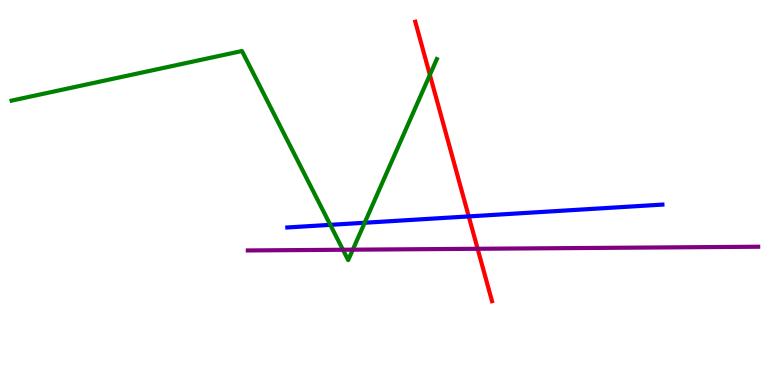[{'lines': ['blue', 'red'], 'intersections': [{'x': 6.05, 'y': 4.38}]}, {'lines': ['green', 'red'], 'intersections': [{'x': 5.55, 'y': 8.06}]}, {'lines': ['purple', 'red'], 'intersections': [{'x': 6.16, 'y': 3.54}]}, {'lines': ['blue', 'green'], 'intersections': [{'x': 4.26, 'y': 4.16}, {'x': 4.71, 'y': 4.21}]}, {'lines': ['blue', 'purple'], 'intersections': []}, {'lines': ['green', 'purple'], 'intersections': [{'x': 4.43, 'y': 3.51}, {'x': 4.55, 'y': 3.51}]}]